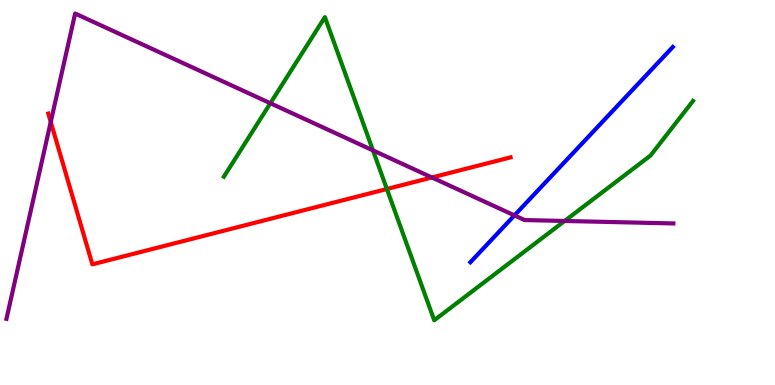[{'lines': ['blue', 'red'], 'intersections': []}, {'lines': ['green', 'red'], 'intersections': [{'x': 4.99, 'y': 5.09}]}, {'lines': ['purple', 'red'], 'intersections': [{'x': 0.655, 'y': 6.83}, {'x': 5.57, 'y': 5.39}]}, {'lines': ['blue', 'green'], 'intersections': []}, {'lines': ['blue', 'purple'], 'intersections': [{'x': 6.64, 'y': 4.41}]}, {'lines': ['green', 'purple'], 'intersections': [{'x': 3.49, 'y': 7.32}, {'x': 4.81, 'y': 6.09}, {'x': 7.29, 'y': 4.26}]}]